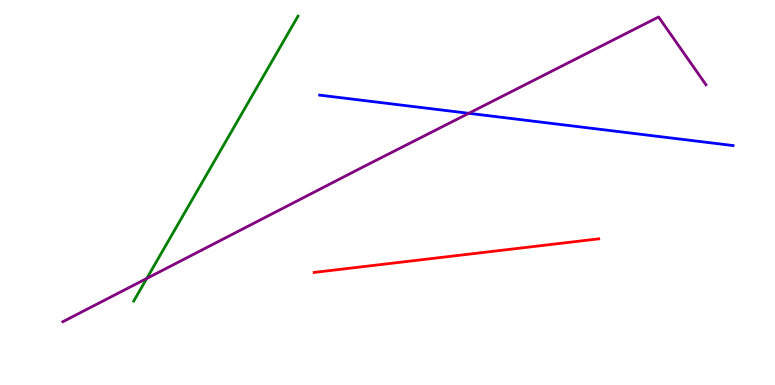[{'lines': ['blue', 'red'], 'intersections': []}, {'lines': ['green', 'red'], 'intersections': []}, {'lines': ['purple', 'red'], 'intersections': []}, {'lines': ['blue', 'green'], 'intersections': []}, {'lines': ['blue', 'purple'], 'intersections': [{'x': 6.05, 'y': 7.06}]}, {'lines': ['green', 'purple'], 'intersections': [{'x': 1.89, 'y': 2.77}]}]